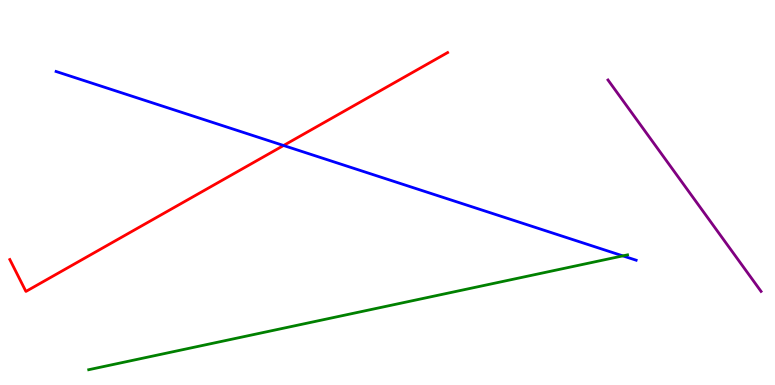[{'lines': ['blue', 'red'], 'intersections': [{'x': 3.66, 'y': 6.22}]}, {'lines': ['green', 'red'], 'intersections': []}, {'lines': ['purple', 'red'], 'intersections': []}, {'lines': ['blue', 'green'], 'intersections': [{'x': 8.04, 'y': 3.35}]}, {'lines': ['blue', 'purple'], 'intersections': []}, {'lines': ['green', 'purple'], 'intersections': []}]